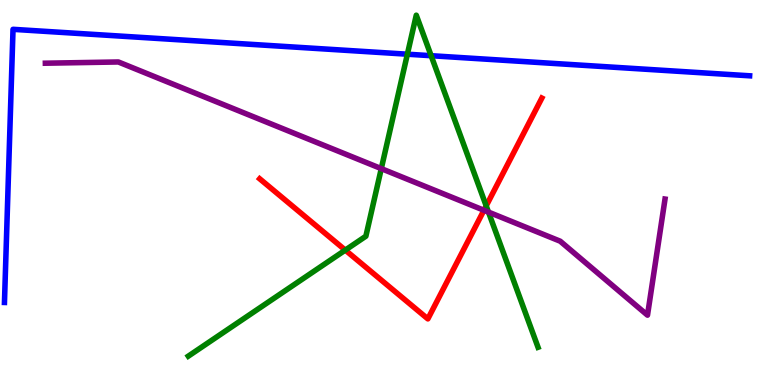[{'lines': ['blue', 'red'], 'intersections': []}, {'lines': ['green', 'red'], 'intersections': [{'x': 4.46, 'y': 3.5}, {'x': 6.27, 'y': 4.65}]}, {'lines': ['purple', 'red'], 'intersections': [{'x': 6.24, 'y': 4.54}]}, {'lines': ['blue', 'green'], 'intersections': [{'x': 5.26, 'y': 8.59}, {'x': 5.56, 'y': 8.55}]}, {'lines': ['blue', 'purple'], 'intersections': []}, {'lines': ['green', 'purple'], 'intersections': [{'x': 4.92, 'y': 5.62}, {'x': 6.3, 'y': 4.49}]}]